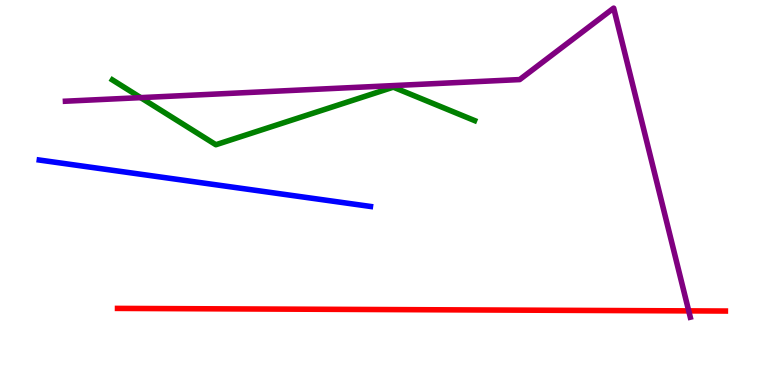[{'lines': ['blue', 'red'], 'intersections': []}, {'lines': ['green', 'red'], 'intersections': []}, {'lines': ['purple', 'red'], 'intersections': [{'x': 8.89, 'y': 1.93}]}, {'lines': ['blue', 'green'], 'intersections': []}, {'lines': ['blue', 'purple'], 'intersections': []}, {'lines': ['green', 'purple'], 'intersections': [{'x': 1.82, 'y': 7.46}]}]